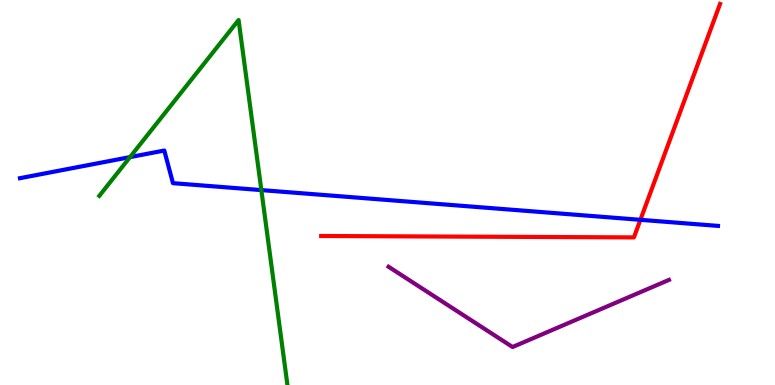[{'lines': ['blue', 'red'], 'intersections': [{'x': 8.26, 'y': 4.29}]}, {'lines': ['green', 'red'], 'intersections': []}, {'lines': ['purple', 'red'], 'intersections': []}, {'lines': ['blue', 'green'], 'intersections': [{'x': 1.68, 'y': 5.92}, {'x': 3.37, 'y': 5.06}]}, {'lines': ['blue', 'purple'], 'intersections': []}, {'lines': ['green', 'purple'], 'intersections': []}]